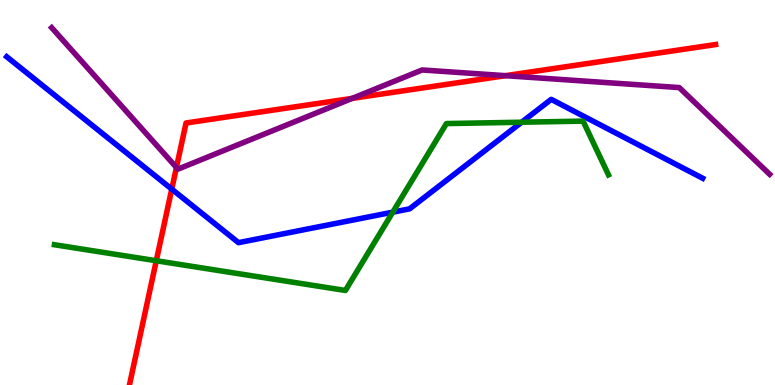[{'lines': ['blue', 'red'], 'intersections': [{'x': 2.22, 'y': 5.09}]}, {'lines': ['green', 'red'], 'intersections': [{'x': 2.02, 'y': 3.23}]}, {'lines': ['purple', 'red'], 'intersections': [{'x': 2.28, 'y': 5.65}, {'x': 4.54, 'y': 7.44}, {'x': 6.52, 'y': 8.03}]}, {'lines': ['blue', 'green'], 'intersections': [{'x': 5.07, 'y': 4.49}, {'x': 6.73, 'y': 6.83}]}, {'lines': ['blue', 'purple'], 'intersections': []}, {'lines': ['green', 'purple'], 'intersections': []}]